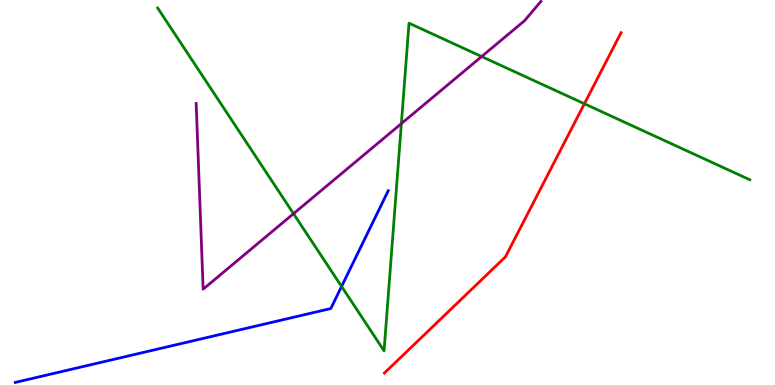[{'lines': ['blue', 'red'], 'intersections': []}, {'lines': ['green', 'red'], 'intersections': [{'x': 7.54, 'y': 7.3}]}, {'lines': ['purple', 'red'], 'intersections': []}, {'lines': ['blue', 'green'], 'intersections': [{'x': 4.41, 'y': 2.56}]}, {'lines': ['blue', 'purple'], 'intersections': []}, {'lines': ['green', 'purple'], 'intersections': [{'x': 3.79, 'y': 4.45}, {'x': 5.18, 'y': 6.79}, {'x': 6.21, 'y': 8.53}]}]